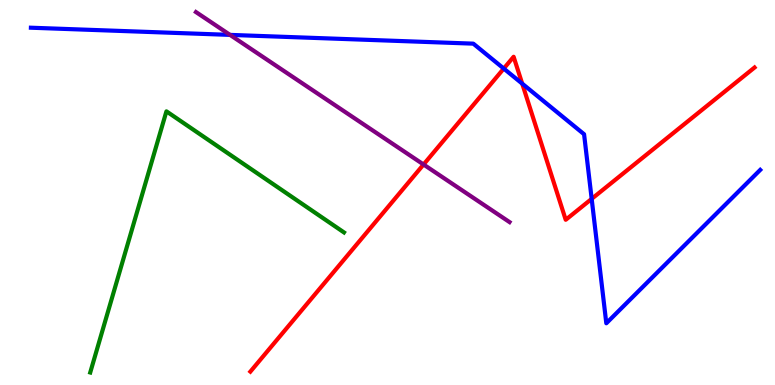[{'lines': ['blue', 'red'], 'intersections': [{'x': 6.5, 'y': 8.22}, {'x': 6.74, 'y': 7.83}, {'x': 7.63, 'y': 4.83}]}, {'lines': ['green', 'red'], 'intersections': []}, {'lines': ['purple', 'red'], 'intersections': [{'x': 5.47, 'y': 5.73}]}, {'lines': ['blue', 'green'], 'intersections': []}, {'lines': ['blue', 'purple'], 'intersections': [{'x': 2.97, 'y': 9.09}]}, {'lines': ['green', 'purple'], 'intersections': []}]